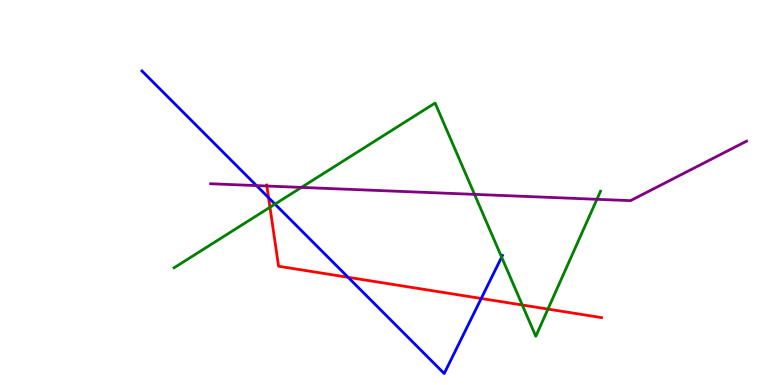[{'lines': ['blue', 'red'], 'intersections': [{'x': 3.47, 'y': 4.87}, {'x': 4.49, 'y': 2.8}, {'x': 6.21, 'y': 2.25}]}, {'lines': ['green', 'red'], 'intersections': [{'x': 3.48, 'y': 4.62}, {'x': 6.74, 'y': 2.08}, {'x': 7.07, 'y': 1.97}]}, {'lines': ['purple', 'red'], 'intersections': [{'x': 3.44, 'y': 5.17}]}, {'lines': ['blue', 'green'], 'intersections': [{'x': 3.55, 'y': 4.7}, {'x': 6.47, 'y': 3.32}]}, {'lines': ['blue', 'purple'], 'intersections': [{'x': 3.31, 'y': 5.18}]}, {'lines': ['green', 'purple'], 'intersections': [{'x': 3.89, 'y': 5.13}, {'x': 6.12, 'y': 4.95}, {'x': 7.7, 'y': 4.82}]}]